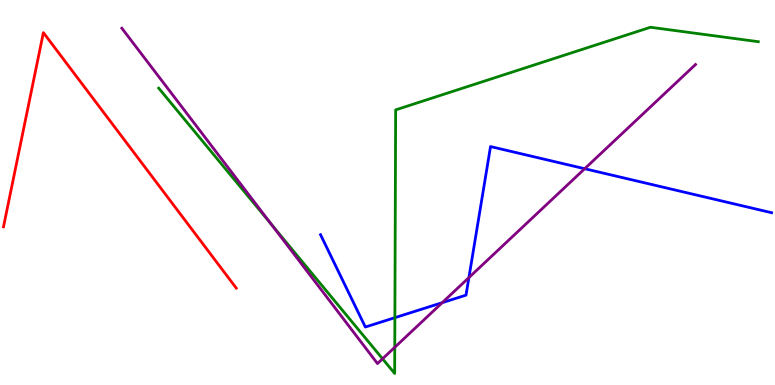[{'lines': ['blue', 'red'], 'intersections': []}, {'lines': ['green', 'red'], 'intersections': []}, {'lines': ['purple', 'red'], 'intersections': []}, {'lines': ['blue', 'green'], 'intersections': [{'x': 5.1, 'y': 1.75}]}, {'lines': ['blue', 'purple'], 'intersections': [{'x': 5.71, 'y': 2.14}, {'x': 6.05, 'y': 2.79}, {'x': 7.54, 'y': 5.62}]}, {'lines': ['green', 'purple'], 'intersections': [{'x': 3.5, 'y': 4.17}, {'x': 4.94, 'y': 0.681}, {'x': 5.09, 'y': 0.979}]}]